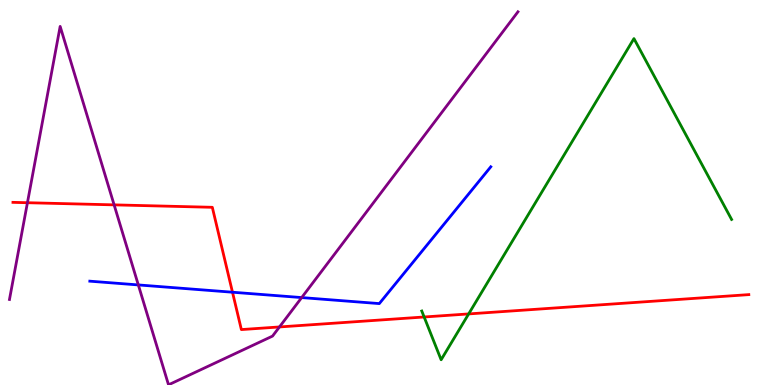[{'lines': ['blue', 'red'], 'intersections': [{'x': 3.0, 'y': 2.41}]}, {'lines': ['green', 'red'], 'intersections': [{'x': 5.47, 'y': 1.77}, {'x': 6.05, 'y': 1.85}]}, {'lines': ['purple', 'red'], 'intersections': [{'x': 0.354, 'y': 4.73}, {'x': 1.47, 'y': 4.68}, {'x': 3.61, 'y': 1.51}]}, {'lines': ['blue', 'green'], 'intersections': []}, {'lines': ['blue', 'purple'], 'intersections': [{'x': 1.78, 'y': 2.6}, {'x': 3.89, 'y': 2.27}]}, {'lines': ['green', 'purple'], 'intersections': []}]